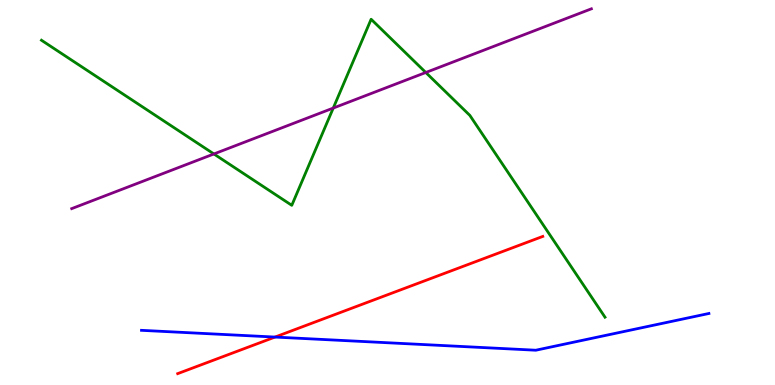[{'lines': ['blue', 'red'], 'intersections': [{'x': 3.55, 'y': 1.25}]}, {'lines': ['green', 'red'], 'intersections': []}, {'lines': ['purple', 'red'], 'intersections': []}, {'lines': ['blue', 'green'], 'intersections': []}, {'lines': ['blue', 'purple'], 'intersections': []}, {'lines': ['green', 'purple'], 'intersections': [{'x': 2.76, 'y': 6.0}, {'x': 4.3, 'y': 7.19}, {'x': 5.49, 'y': 8.12}]}]